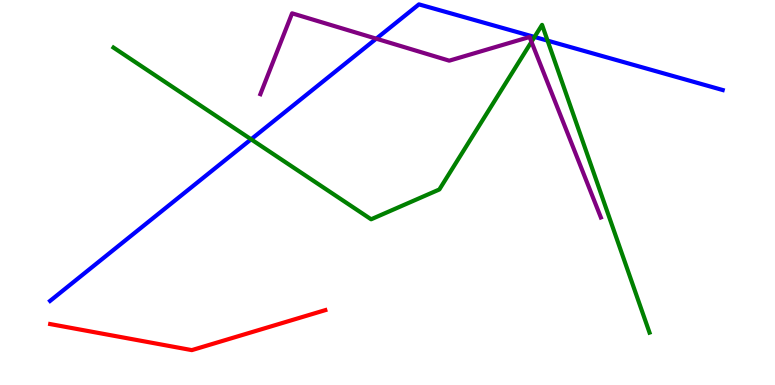[{'lines': ['blue', 'red'], 'intersections': []}, {'lines': ['green', 'red'], 'intersections': []}, {'lines': ['purple', 'red'], 'intersections': []}, {'lines': ['blue', 'green'], 'intersections': [{'x': 3.24, 'y': 6.38}, {'x': 6.9, 'y': 9.04}, {'x': 7.07, 'y': 8.94}]}, {'lines': ['blue', 'purple'], 'intersections': [{'x': 4.85, 'y': 9.0}]}, {'lines': ['green', 'purple'], 'intersections': [{'x': 6.86, 'y': 8.91}]}]